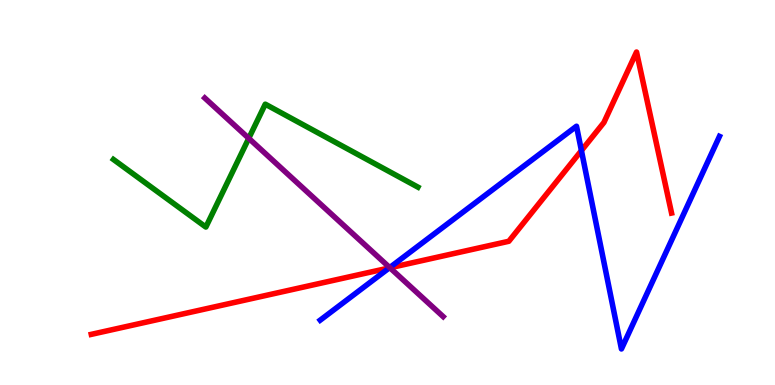[{'lines': ['blue', 'red'], 'intersections': [{'x': 5.02, 'y': 3.04}, {'x': 7.5, 'y': 6.09}]}, {'lines': ['green', 'red'], 'intersections': []}, {'lines': ['purple', 'red'], 'intersections': [{'x': 5.03, 'y': 3.04}]}, {'lines': ['blue', 'green'], 'intersections': []}, {'lines': ['blue', 'purple'], 'intersections': [{'x': 5.03, 'y': 3.05}]}, {'lines': ['green', 'purple'], 'intersections': [{'x': 3.21, 'y': 6.41}]}]